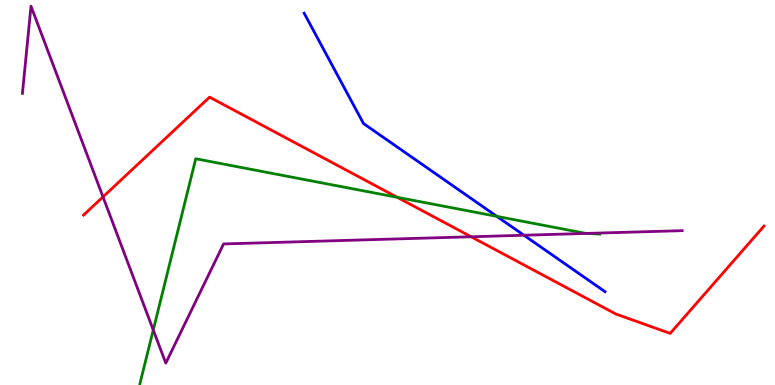[{'lines': ['blue', 'red'], 'intersections': []}, {'lines': ['green', 'red'], 'intersections': [{'x': 5.13, 'y': 4.88}]}, {'lines': ['purple', 'red'], 'intersections': [{'x': 1.33, 'y': 4.89}, {'x': 6.08, 'y': 3.85}]}, {'lines': ['blue', 'green'], 'intersections': [{'x': 6.41, 'y': 4.38}]}, {'lines': ['blue', 'purple'], 'intersections': [{'x': 6.76, 'y': 3.89}]}, {'lines': ['green', 'purple'], 'intersections': [{'x': 1.98, 'y': 1.43}, {'x': 7.58, 'y': 3.94}]}]